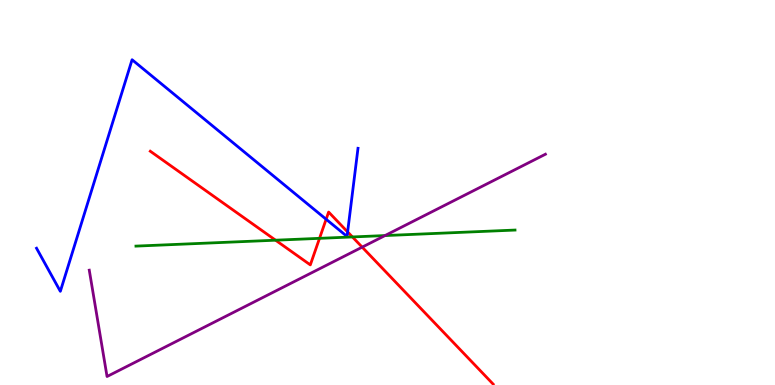[{'lines': ['blue', 'red'], 'intersections': [{'x': 4.21, 'y': 4.31}, {'x': 4.49, 'y': 3.98}]}, {'lines': ['green', 'red'], 'intersections': [{'x': 3.56, 'y': 3.76}, {'x': 4.12, 'y': 3.81}, {'x': 4.55, 'y': 3.85}]}, {'lines': ['purple', 'red'], 'intersections': [{'x': 4.67, 'y': 3.58}]}, {'lines': ['blue', 'green'], 'intersections': []}, {'lines': ['blue', 'purple'], 'intersections': []}, {'lines': ['green', 'purple'], 'intersections': [{'x': 4.97, 'y': 3.88}]}]